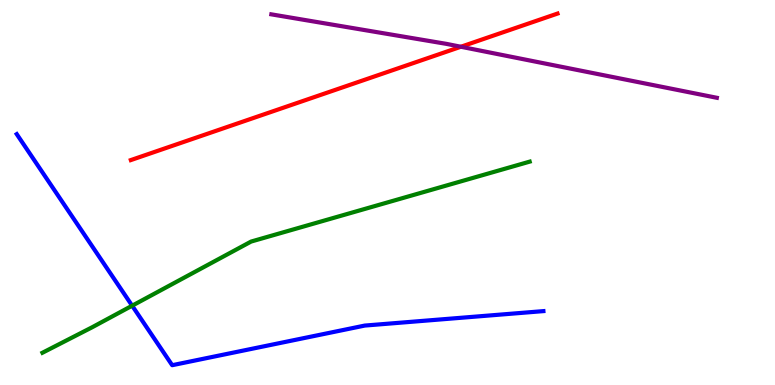[{'lines': ['blue', 'red'], 'intersections': []}, {'lines': ['green', 'red'], 'intersections': []}, {'lines': ['purple', 'red'], 'intersections': [{'x': 5.95, 'y': 8.79}]}, {'lines': ['blue', 'green'], 'intersections': [{'x': 1.71, 'y': 2.06}]}, {'lines': ['blue', 'purple'], 'intersections': []}, {'lines': ['green', 'purple'], 'intersections': []}]